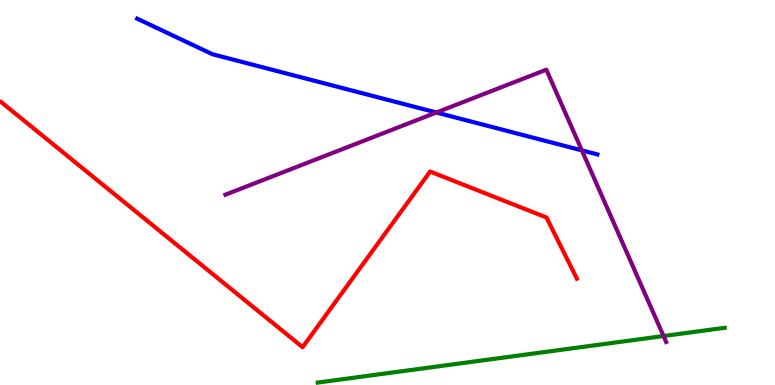[{'lines': ['blue', 'red'], 'intersections': []}, {'lines': ['green', 'red'], 'intersections': []}, {'lines': ['purple', 'red'], 'intersections': []}, {'lines': ['blue', 'green'], 'intersections': []}, {'lines': ['blue', 'purple'], 'intersections': [{'x': 5.63, 'y': 7.08}, {'x': 7.51, 'y': 6.09}]}, {'lines': ['green', 'purple'], 'intersections': [{'x': 8.56, 'y': 1.27}]}]